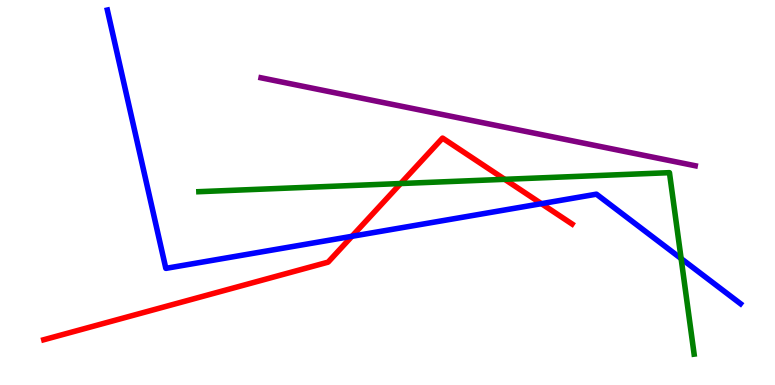[{'lines': ['blue', 'red'], 'intersections': [{'x': 4.54, 'y': 3.86}, {'x': 6.99, 'y': 4.71}]}, {'lines': ['green', 'red'], 'intersections': [{'x': 5.17, 'y': 5.23}, {'x': 6.51, 'y': 5.34}]}, {'lines': ['purple', 'red'], 'intersections': []}, {'lines': ['blue', 'green'], 'intersections': [{'x': 8.79, 'y': 3.28}]}, {'lines': ['blue', 'purple'], 'intersections': []}, {'lines': ['green', 'purple'], 'intersections': []}]